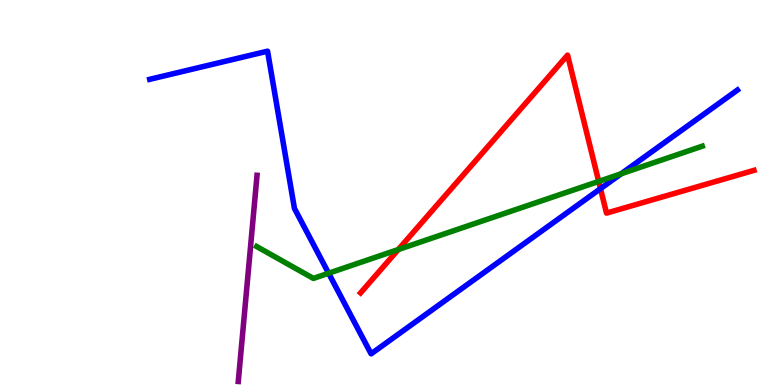[{'lines': ['blue', 'red'], 'intersections': [{'x': 7.75, 'y': 5.1}]}, {'lines': ['green', 'red'], 'intersections': [{'x': 5.14, 'y': 3.52}, {'x': 7.73, 'y': 5.29}]}, {'lines': ['purple', 'red'], 'intersections': []}, {'lines': ['blue', 'green'], 'intersections': [{'x': 4.24, 'y': 2.9}, {'x': 8.02, 'y': 5.49}]}, {'lines': ['blue', 'purple'], 'intersections': []}, {'lines': ['green', 'purple'], 'intersections': []}]